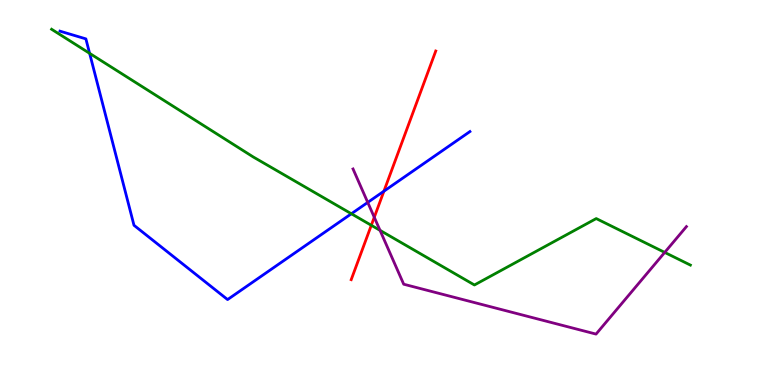[{'lines': ['blue', 'red'], 'intersections': [{'x': 4.95, 'y': 5.03}]}, {'lines': ['green', 'red'], 'intersections': [{'x': 4.79, 'y': 4.15}]}, {'lines': ['purple', 'red'], 'intersections': [{'x': 4.83, 'y': 4.36}]}, {'lines': ['blue', 'green'], 'intersections': [{'x': 1.16, 'y': 8.61}, {'x': 4.53, 'y': 4.45}]}, {'lines': ['blue', 'purple'], 'intersections': [{'x': 4.74, 'y': 4.74}]}, {'lines': ['green', 'purple'], 'intersections': [{'x': 4.9, 'y': 4.02}, {'x': 8.58, 'y': 3.44}]}]